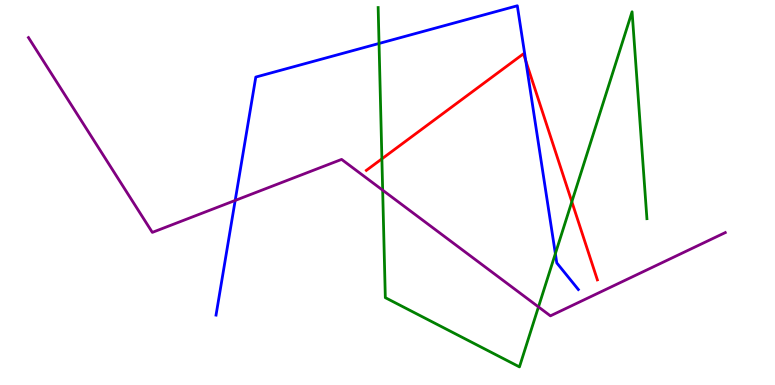[{'lines': ['blue', 'red'], 'intersections': [{'x': 6.78, 'y': 8.42}]}, {'lines': ['green', 'red'], 'intersections': [{'x': 4.93, 'y': 5.87}, {'x': 7.38, 'y': 4.76}]}, {'lines': ['purple', 'red'], 'intersections': []}, {'lines': ['blue', 'green'], 'intersections': [{'x': 4.89, 'y': 8.87}, {'x': 7.17, 'y': 3.41}]}, {'lines': ['blue', 'purple'], 'intersections': [{'x': 3.03, 'y': 4.79}]}, {'lines': ['green', 'purple'], 'intersections': [{'x': 4.94, 'y': 5.06}, {'x': 6.95, 'y': 2.03}]}]